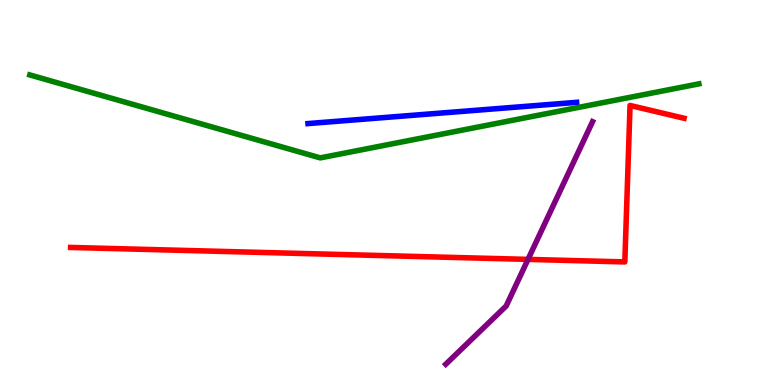[{'lines': ['blue', 'red'], 'intersections': []}, {'lines': ['green', 'red'], 'intersections': []}, {'lines': ['purple', 'red'], 'intersections': [{'x': 6.81, 'y': 3.26}]}, {'lines': ['blue', 'green'], 'intersections': []}, {'lines': ['blue', 'purple'], 'intersections': []}, {'lines': ['green', 'purple'], 'intersections': []}]